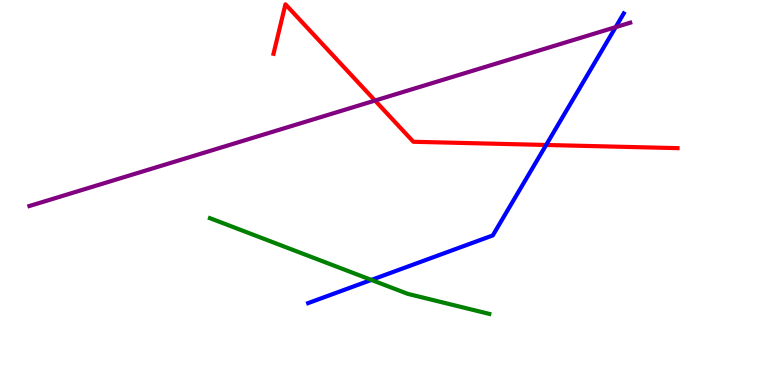[{'lines': ['blue', 'red'], 'intersections': [{'x': 7.05, 'y': 6.23}]}, {'lines': ['green', 'red'], 'intersections': []}, {'lines': ['purple', 'red'], 'intersections': [{'x': 4.84, 'y': 7.39}]}, {'lines': ['blue', 'green'], 'intersections': [{'x': 4.79, 'y': 2.73}]}, {'lines': ['blue', 'purple'], 'intersections': [{'x': 7.94, 'y': 9.3}]}, {'lines': ['green', 'purple'], 'intersections': []}]